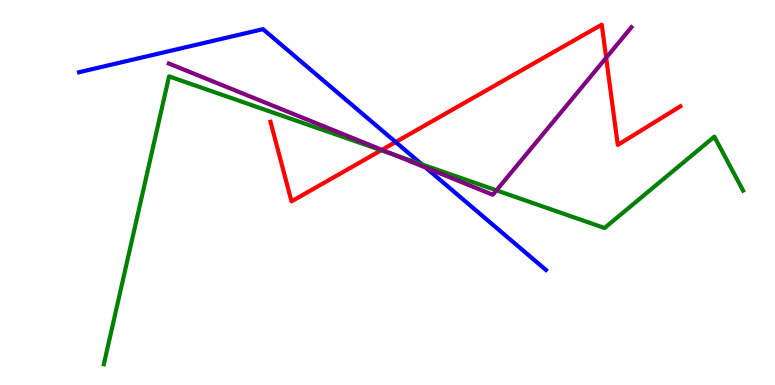[{'lines': ['blue', 'red'], 'intersections': [{'x': 5.11, 'y': 6.31}]}, {'lines': ['green', 'red'], 'intersections': [{'x': 4.92, 'y': 6.1}]}, {'lines': ['purple', 'red'], 'intersections': [{'x': 4.93, 'y': 6.11}, {'x': 7.82, 'y': 8.5}]}, {'lines': ['blue', 'green'], 'intersections': [{'x': 5.44, 'y': 5.73}]}, {'lines': ['blue', 'purple'], 'intersections': [{'x': 5.49, 'y': 5.65}]}, {'lines': ['green', 'purple'], 'intersections': [{'x': 5.07, 'y': 5.99}, {'x': 6.41, 'y': 5.06}]}]